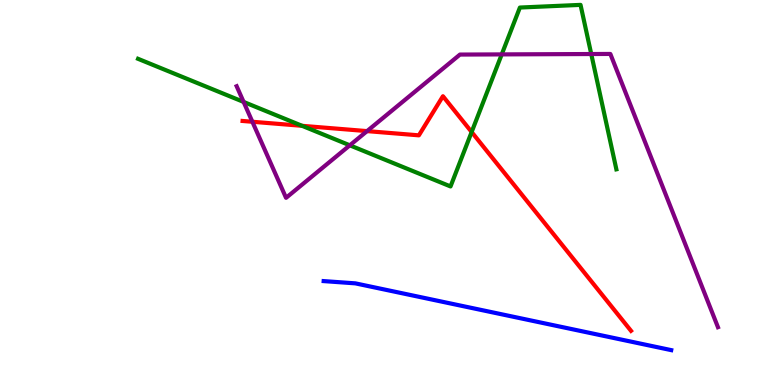[{'lines': ['blue', 'red'], 'intersections': []}, {'lines': ['green', 'red'], 'intersections': [{'x': 3.9, 'y': 6.73}, {'x': 6.09, 'y': 6.57}]}, {'lines': ['purple', 'red'], 'intersections': [{'x': 3.26, 'y': 6.84}, {'x': 4.74, 'y': 6.59}]}, {'lines': ['blue', 'green'], 'intersections': []}, {'lines': ['blue', 'purple'], 'intersections': []}, {'lines': ['green', 'purple'], 'intersections': [{'x': 3.14, 'y': 7.35}, {'x': 4.51, 'y': 6.23}, {'x': 6.47, 'y': 8.59}, {'x': 7.63, 'y': 8.6}]}]